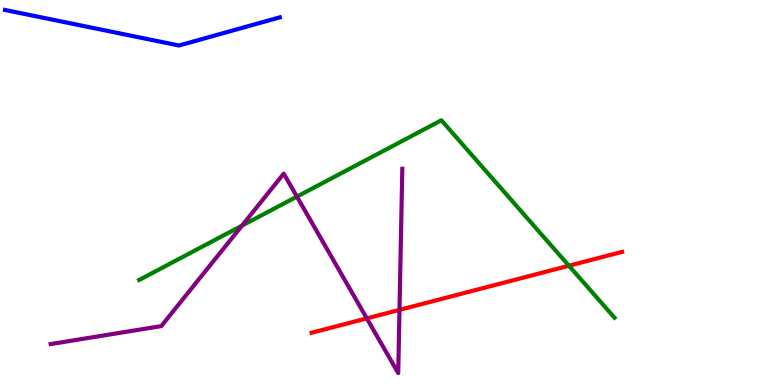[{'lines': ['blue', 'red'], 'intersections': []}, {'lines': ['green', 'red'], 'intersections': [{'x': 7.34, 'y': 3.1}]}, {'lines': ['purple', 'red'], 'intersections': [{'x': 4.73, 'y': 1.73}, {'x': 5.15, 'y': 1.95}]}, {'lines': ['blue', 'green'], 'intersections': []}, {'lines': ['blue', 'purple'], 'intersections': []}, {'lines': ['green', 'purple'], 'intersections': [{'x': 3.12, 'y': 4.14}, {'x': 3.83, 'y': 4.89}]}]